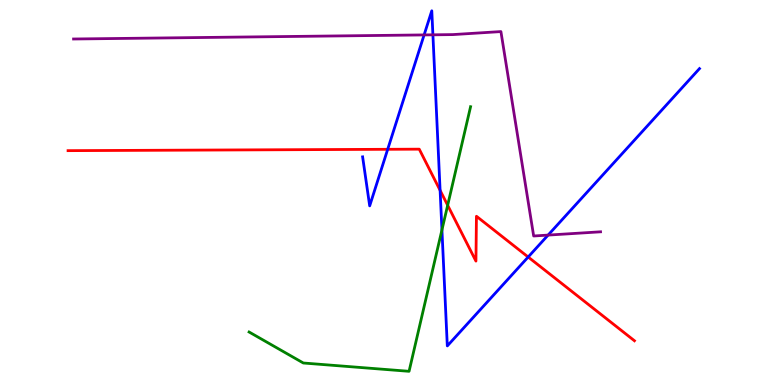[{'lines': ['blue', 'red'], 'intersections': [{'x': 5.0, 'y': 6.12}, {'x': 5.68, 'y': 5.06}, {'x': 6.82, 'y': 3.32}]}, {'lines': ['green', 'red'], 'intersections': [{'x': 5.78, 'y': 4.67}]}, {'lines': ['purple', 'red'], 'intersections': []}, {'lines': ['blue', 'green'], 'intersections': [{'x': 5.7, 'y': 4.03}]}, {'lines': ['blue', 'purple'], 'intersections': [{'x': 5.47, 'y': 9.09}, {'x': 5.59, 'y': 9.1}, {'x': 7.07, 'y': 3.89}]}, {'lines': ['green', 'purple'], 'intersections': []}]